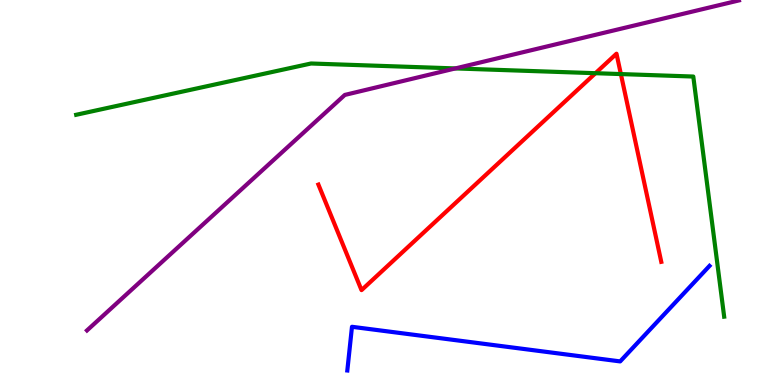[{'lines': ['blue', 'red'], 'intersections': []}, {'lines': ['green', 'red'], 'intersections': [{'x': 7.68, 'y': 8.1}, {'x': 8.01, 'y': 8.08}]}, {'lines': ['purple', 'red'], 'intersections': []}, {'lines': ['blue', 'green'], 'intersections': []}, {'lines': ['blue', 'purple'], 'intersections': []}, {'lines': ['green', 'purple'], 'intersections': [{'x': 5.88, 'y': 8.22}]}]